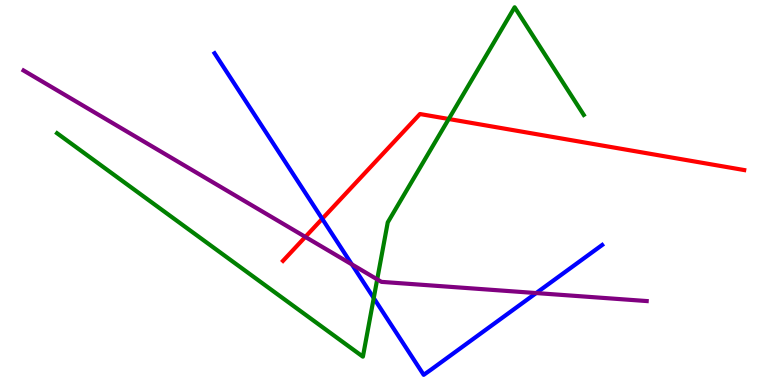[{'lines': ['blue', 'red'], 'intersections': [{'x': 4.16, 'y': 4.32}]}, {'lines': ['green', 'red'], 'intersections': [{'x': 5.79, 'y': 6.91}]}, {'lines': ['purple', 'red'], 'intersections': [{'x': 3.94, 'y': 3.85}]}, {'lines': ['blue', 'green'], 'intersections': [{'x': 4.82, 'y': 2.26}]}, {'lines': ['blue', 'purple'], 'intersections': [{'x': 4.54, 'y': 3.13}, {'x': 6.92, 'y': 2.39}]}, {'lines': ['green', 'purple'], 'intersections': [{'x': 4.87, 'y': 2.74}]}]